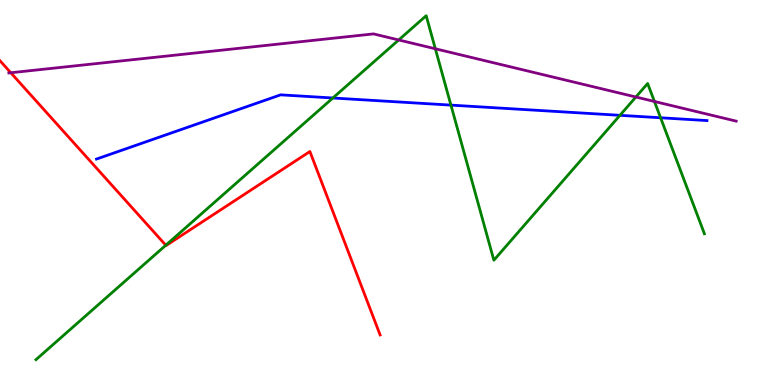[{'lines': ['blue', 'red'], 'intersections': []}, {'lines': ['green', 'red'], 'intersections': [{'x': 2.14, 'y': 3.63}]}, {'lines': ['purple', 'red'], 'intersections': [{'x': 0.139, 'y': 8.11}]}, {'lines': ['blue', 'green'], 'intersections': [{'x': 4.29, 'y': 7.45}, {'x': 5.82, 'y': 7.27}, {'x': 8.0, 'y': 7.0}, {'x': 8.52, 'y': 6.94}]}, {'lines': ['blue', 'purple'], 'intersections': []}, {'lines': ['green', 'purple'], 'intersections': [{'x': 5.14, 'y': 8.96}, {'x': 5.62, 'y': 8.73}, {'x': 8.21, 'y': 7.48}, {'x': 8.44, 'y': 7.36}]}]